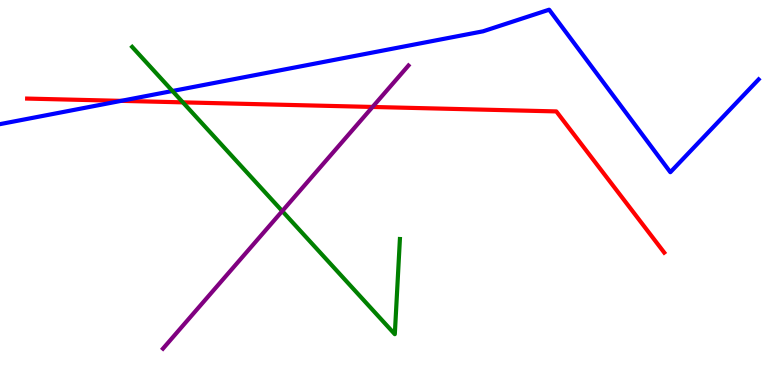[{'lines': ['blue', 'red'], 'intersections': [{'x': 1.56, 'y': 7.38}]}, {'lines': ['green', 'red'], 'intersections': [{'x': 2.36, 'y': 7.34}]}, {'lines': ['purple', 'red'], 'intersections': [{'x': 4.81, 'y': 7.22}]}, {'lines': ['blue', 'green'], 'intersections': [{'x': 2.23, 'y': 7.64}]}, {'lines': ['blue', 'purple'], 'intersections': []}, {'lines': ['green', 'purple'], 'intersections': [{'x': 3.64, 'y': 4.52}]}]